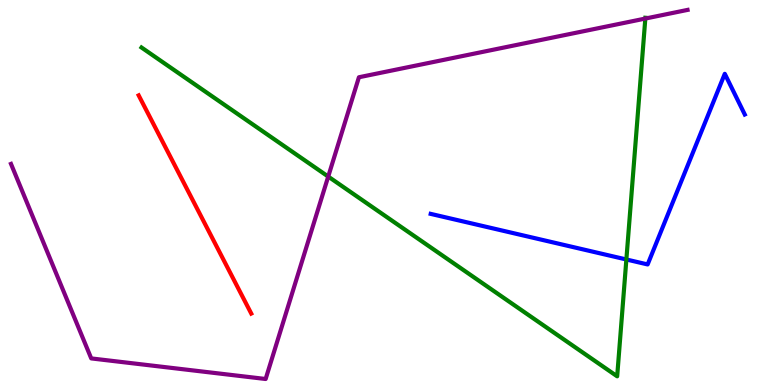[{'lines': ['blue', 'red'], 'intersections': []}, {'lines': ['green', 'red'], 'intersections': []}, {'lines': ['purple', 'red'], 'intersections': []}, {'lines': ['blue', 'green'], 'intersections': [{'x': 8.08, 'y': 3.26}]}, {'lines': ['blue', 'purple'], 'intersections': []}, {'lines': ['green', 'purple'], 'intersections': [{'x': 4.24, 'y': 5.41}, {'x': 8.33, 'y': 9.52}]}]